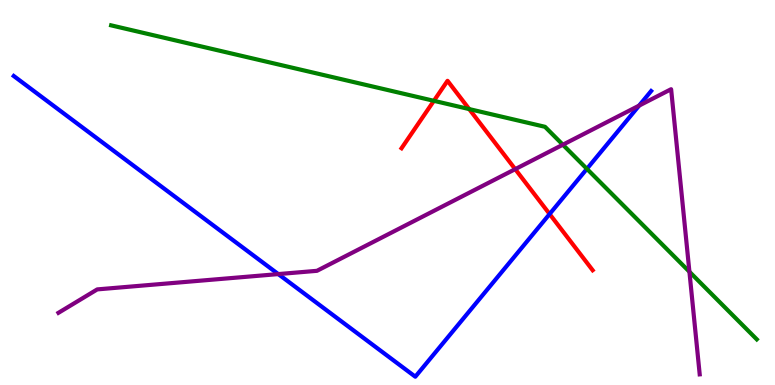[{'lines': ['blue', 'red'], 'intersections': [{'x': 7.09, 'y': 4.44}]}, {'lines': ['green', 'red'], 'intersections': [{'x': 5.6, 'y': 7.38}, {'x': 6.05, 'y': 7.17}]}, {'lines': ['purple', 'red'], 'intersections': [{'x': 6.65, 'y': 5.61}]}, {'lines': ['blue', 'green'], 'intersections': [{'x': 7.57, 'y': 5.61}]}, {'lines': ['blue', 'purple'], 'intersections': [{'x': 3.59, 'y': 2.88}, {'x': 8.25, 'y': 7.26}]}, {'lines': ['green', 'purple'], 'intersections': [{'x': 7.26, 'y': 6.24}, {'x': 8.9, 'y': 2.94}]}]